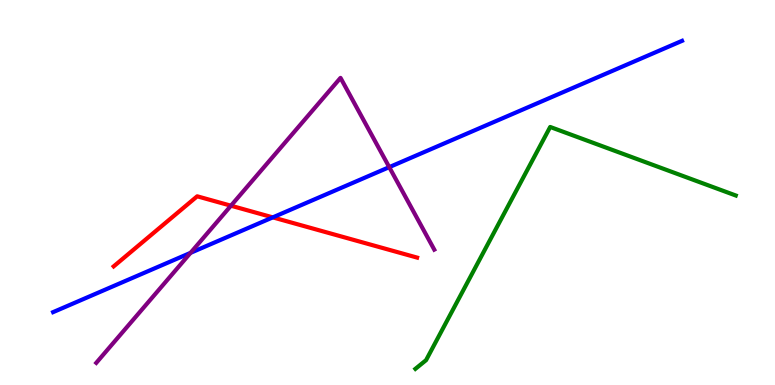[{'lines': ['blue', 'red'], 'intersections': [{'x': 3.52, 'y': 4.35}]}, {'lines': ['green', 'red'], 'intersections': []}, {'lines': ['purple', 'red'], 'intersections': [{'x': 2.98, 'y': 4.66}]}, {'lines': ['blue', 'green'], 'intersections': []}, {'lines': ['blue', 'purple'], 'intersections': [{'x': 2.46, 'y': 3.43}, {'x': 5.02, 'y': 5.66}]}, {'lines': ['green', 'purple'], 'intersections': []}]